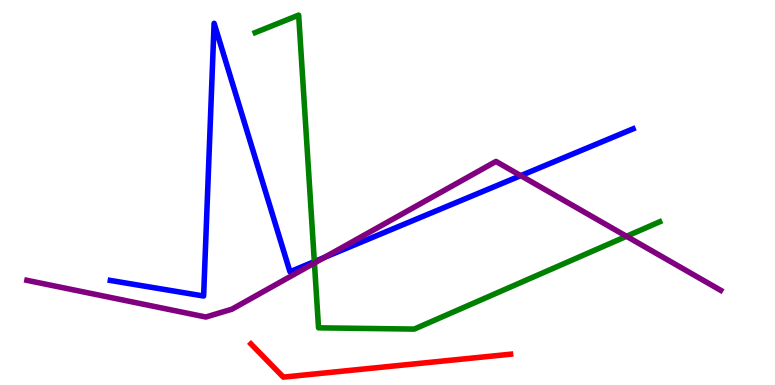[{'lines': ['blue', 'red'], 'intersections': []}, {'lines': ['green', 'red'], 'intersections': []}, {'lines': ['purple', 'red'], 'intersections': []}, {'lines': ['blue', 'green'], 'intersections': [{'x': 4.06, 'y': 3.2}]}, {'lines': ['blue', 'purple'], 'intersections': [{'x': 4.19, 'y': 3.31}, {'x': 6.72, 'y': 5.44}]}, {'lines': ['green', 'purple'], 'intersections': [{'x': 4.06, 'y': 3.17}, {'x': 8.08, 'y': 3.86}]}]